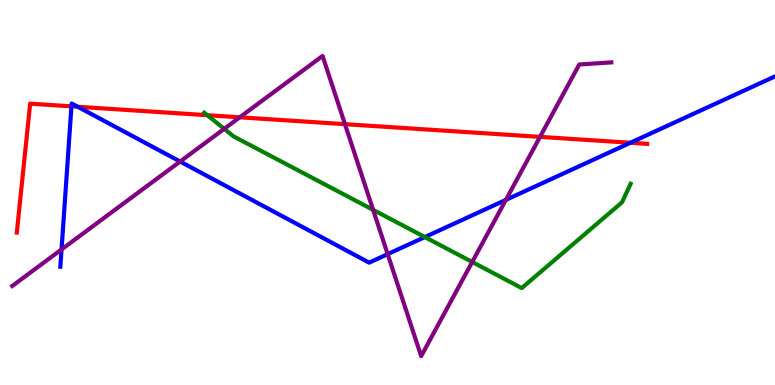[{'lines': ['blue', 'red'], 'intersections': [{'x': 0.922, 'y': 7.24}, {'x': 1.0, 'y': 7.23}, {'x': 8.13, 'y': 6.29}]}, {'lines': ['green', 'red'], 'intersections': [{'x': 2.67, 'y': 7.01}]}, {'lines': ['purple', 'red'], 'intersections': [{'x': 3.09, 'y': 6.95}, {'x': 4.45, 'y': 6.77}, {'x': 6.97, 'y': 6.44}]}, {'lines': ['blue', 'green'], 'intersections': [{'x': 5.48, 'y': 3.84}]}, {'lines': ['blue', 'purple'], 'intersections': [{'x': 0.794, 'y': 3.52}, {'x': 2.32, 'y': 5.8}, {'x': 5.0, 'y': 3.4}, {'x': 6.53, 'y': 4.81}]}, {'lines': ['green', 'purple'], 'intersections': [{'x': 2.89, 'y': 6.65}, {'x': 4.81, 'y': 4.55}, {'x': 6.09, 'y': 3.2}]}]